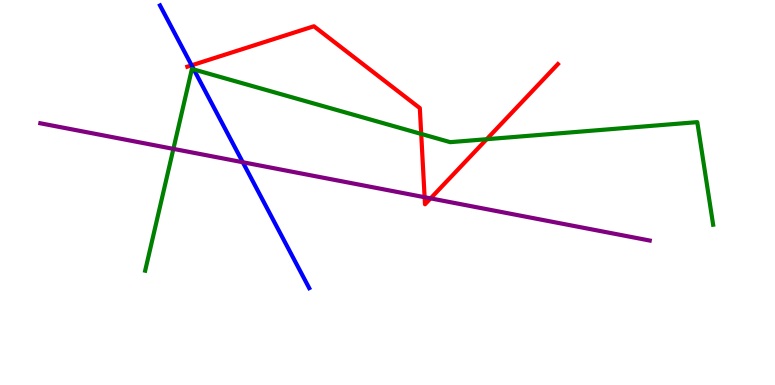[{'lines': ['blue', 'red'], 'intersections': [{'x': 2.47, 'y': 8.3}]}, {'lines': ['green', 'red'], 'intersections': [{'x': 5.43, 'y': 6.52}, {'x': 6.28, 'y': 6.38}]}, {'lines': ['purple', 'red'], 'intersections': [{'x': 5.48, 'y': 4.88}, {'x': 5.56, 'y': 4.85}]}, {'lines': ['blue', 'green'], 'intersections': [{'x': 2.5, 'y': 8.2}]}, {'lines': ['blue', 'purple'], 'intersections': [{'x': 3.13, 'y': 5.79}]}, {'lines': ['green', 'purple'], 'intersections': [{'x': 2.24, 'y': 6.13}]}]